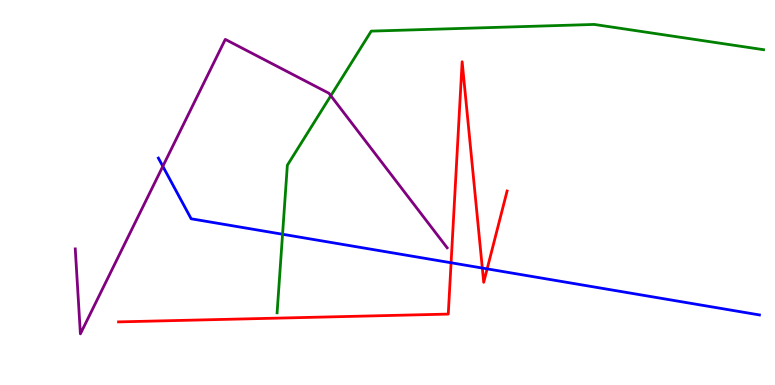[{'lines': ['blue', 'red'], 'intersections': [{'x': 5.82, 'y': 3.17}, {'x': 6.22, 'y': 3.04}, {'x': 6.29, 'y': 3.02}]}, {'lines': ['green', 'red'], 'intersections': []}, {'lines': ['purple', 'red'], 'intersections': []}, {'lines': ['blue', 'green'], 'intersections': [{'x': 3.65, 'y': 3.92}]}, {'lines': ['blue', 'purple'], 'intersections': [{'x': 2.1, 'y': 5.68}]}, {'lines': ['green', 'purple'], 'intersections': [{'x': 4.27, 'y': 7.51}]}]